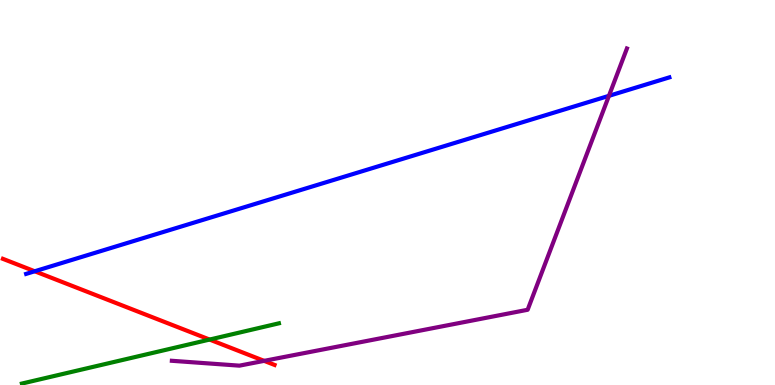[{'lines': ['blue', 'red'], 'intersections': [{'x': 0.448, 'y': 2.95}]}, {'lines': ['green', 'red'], 'intersections': [{'x': 2.7, 'y': 1.18}]}, {'lines': ['purple', 'red'], 'intersections': [{'x': 3.41, 'y': 0.627}]}, {'lines': ['blue', 'green'], 'intersections': []}, {'lines': ['blue', 'purple'], 'intersections': [{'x': 7.86, 'y': 7.51}]}, {'lines': ['green', 'purple'], 'intersections': []}]